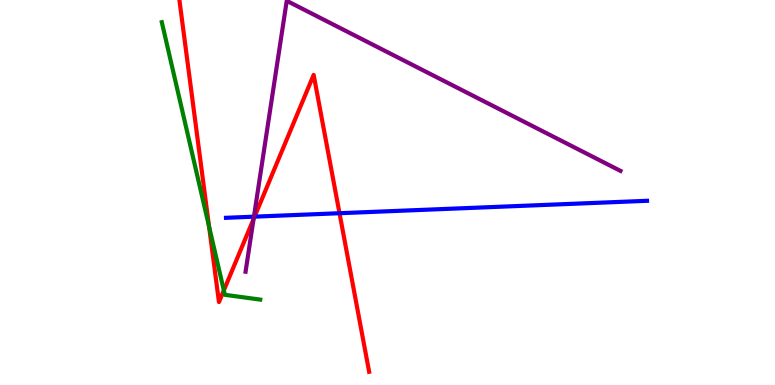[{'lines': ['blue', 'red'], 'intersections': [{'x': 3.28, 'y': 4.37}, {'x': 4.38, 'y': 4.46}]}, {'lines': ['green', 'red'], 'intersections': [{'x': 2.7, 'y': 4.12}, {'x': 2.89, 'y': 2.46}]}, {'lines': ['purple', 'red'], 'intersections': [{'x': 3.27, 'y': 4.31}]}, {'lines': ['blue', 'green'], 'intersections': []}, {'lines': ['blue', 'purple'], 'intersections': [{'x': 3.28, 'y': 4.37}]}, {'lines': ['green', 'purple'], 'intersections': []}]